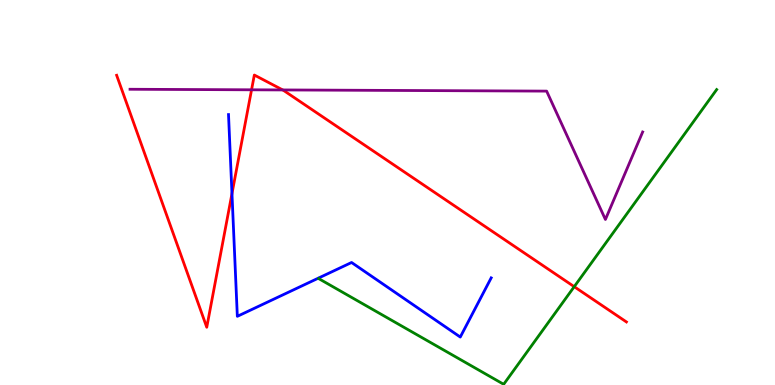[{'lines': ['blue', 'red'], 'intersections': [{'x': 2.99, 'y': 4.97}]}, {'lines': ['green', 'red'], 'intersections': [{'x': 7.41, 'y': 2.55}]}, {'lines': ['purple', 'red'], 'intersections': [{'x': 3.25, 'y': 7.67}, {'x': 3.65, 'y': 7.66}]}, {'lines': ['blue', 'green'], 'intersections': []}, {'lines': ['blue', 'purple'], 'intersections': []}, {'lines': ['green', 'purple'], 'intersections': []}]